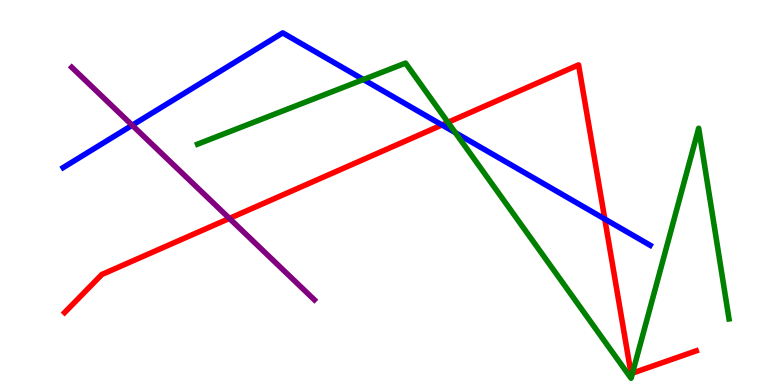[{'lines': ['blue', 'red'], 'intersections': [{'x': 5.7, 'y': 6.75}, {'x': 7.8, 'y': 4.31}]}, {'lines': ['green', 'red'], 'intersections': [{'x': 5.78, 'y': 6.82}, {'x': 8.16, 'y': 0.309}]}, {'lines': ['purple', 'red'], 'intersections': [{'x': 2.96, 'y': 4.33}]}, {'lines': ['blue', 'green'], 'intersections': [{'x': 4.69, 'y': 7.93}, {'x': 5.88, 'y': 6.55}]}, {'lines': ['blue', 'purple'], 'intersections': [{'x': 1.71, 'y': 6.75}]}, {'lines': ['green', 'purple'], 'intersections': []}]